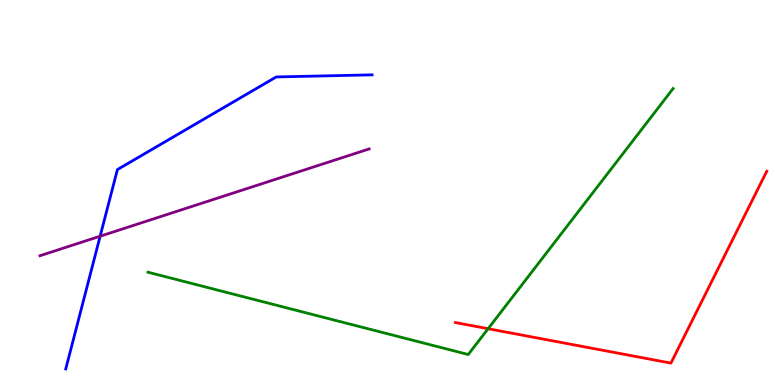[{'lines': ['blue', 'red'], 'intersections': []}, {'lines': ['green', 'red'], 'intersections': [{'x': 6.3, 'y': 1.46}]}, {'lines': ['purple', 'red'], 'intersections': []}, {'lines': ['blue', 'green'], 'intersections': []}, {'lines': ['blue', 'purple'], 'intersections': [{'x': 1.29, 'y': 3.86}]}, {'lines': ['green', 'purple'], 'intersections': []}]